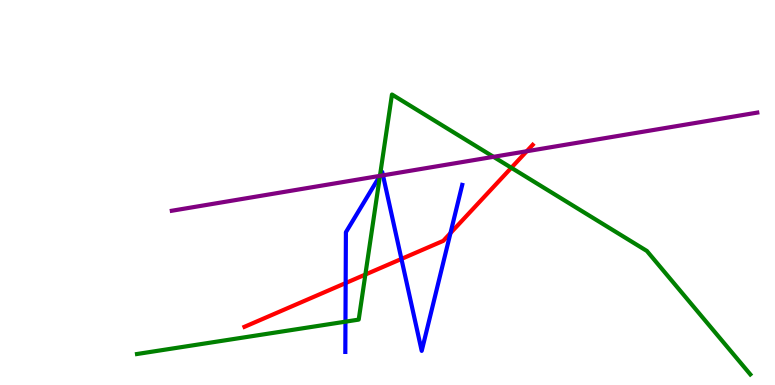[{'lines': ['blue', 'red'], 'intersections': [{'x': 4.46, 'y': 2.65}, {'x': 5.18, 'y': 3.27}, {'x': 5.81, 'y': 3.94}]}, {'lines': ['green', 'red'], 'intersections': [{'x': 4.71, 'y': 2.87}, {'x': 6.6, 'y': 5.64}]}, {'lines': ['purple', 'red'], 'intersections': [{'x': 6.8, 'y': 6.07}]}, {'lines': ['blue', 'green'], 'intersections': [{'x': 4.46, 'y': 1.65}, {'x': 4.9, 'y': 5.43}]}, {'lines': ['blue', 'purple'], 'intersections': [{'x': 4.9, 'y': 5.43}, {'x': 4.94, 'y': 5.45}]}, {'lines': ['green', 'purple'], 'intersections': [{'x': 4.9, 'y': 5.43}, {'x': 6.37, 'y': 5.93}]}]